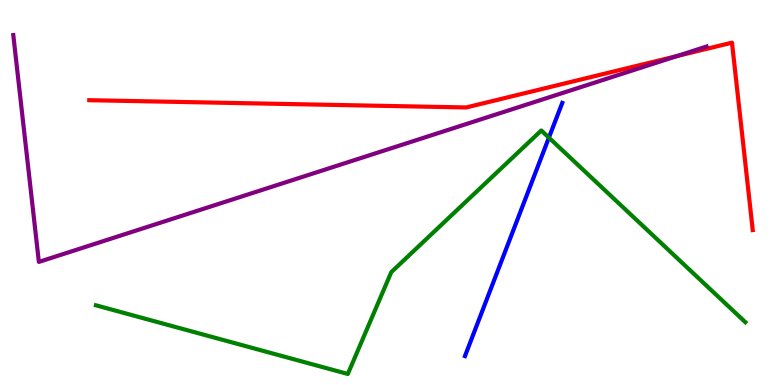[{'lines': ['blue', 'red'], 'intersections': []}, {'lines': ['green', 'red'], 'intersections': []}, {'lines': ['purple', 'red'], 'intersections': [{'x': 8.74, 'y': 8.54}]}, {'lines': ['blue', 'green'], 'intersections': [{'x': 7.08, 'y': 6.42}]}, {'lines': ['blue', 'purple'], 'intersections': []}, {'lines': ['green', 'purple'], 'intersections': []}]